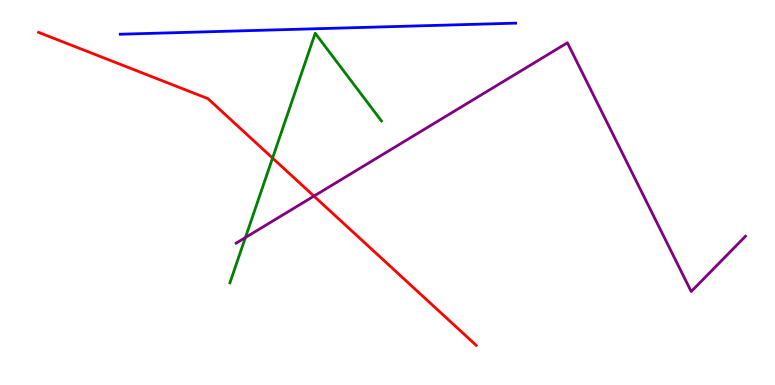[{'lines': ['blue', 'red'], 'intersections': []}, {'lines': ['green', 'red'], 'intersections': [{'x': 3.52, 'y': 5.89}]}, {'lines': ['purple', 'red'], 'intersections': [{'x': 4.05, 'y': 4.91}]}, {'lines': ['blue', 'green'], 'intersections': []}, {'lines': ['blue', 'purple'], 'intersections': []}, {'lines': ['green', 'purple'], 'intersections': [{'x': 3.17, 'y': 3.83}]}]